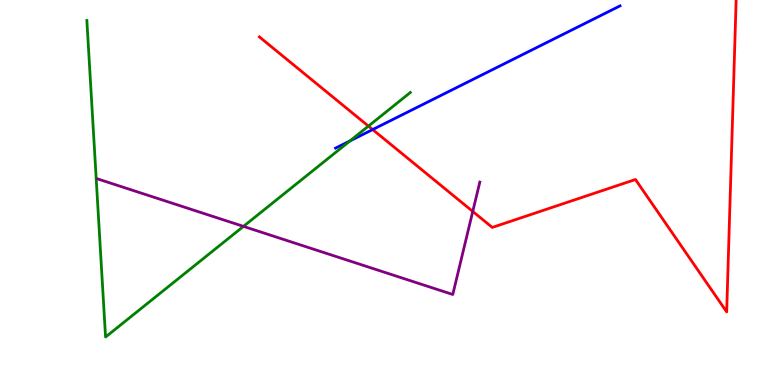[{'lines': ['blue', 'red'], 'intersections': [{'x': 4.81, 'y': 6.63}]}, {'lines': ['green', 'red'], 'intersections': [{'x': 4.75, 'y': 6.72}]}, {'lines': ['purple', 'red'], 'intersections': [{'x': 6.1, 'y': 4.51}]}, {'lines': ['blue', 'green'], 'intersections': [{'x': 4.52, 'y': 6.34}]}, {'lines': ['blue', 'purple'], 'intersections': []}, {'lines': ['green', 'purple'], 'intersections': [{'x': 3.14, 'y': 4.12}]}]